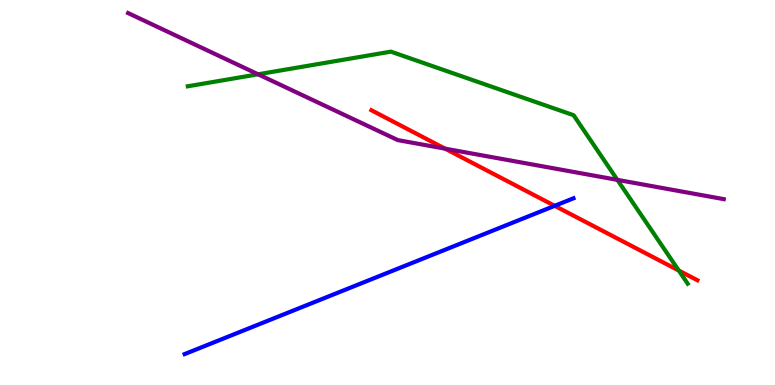[{'lines': ['blue', 'red'], 'intersections': [{'x': 7.16, 'y': 4.65}]}, {'lines': ['green', 'red'], 'intersections': [{'x': 8.76, 'y': 2.97}]}, {'lines': ['purple', 'red'], 'intersections': [{'x': 5.74, 'y': 6.14}]}, {'lines': ['blue', 'green'], 'intersections': []}, {'lines': ['blue', 'purple'], 'intersections': []}, {'lines': ['green', 'purple'], 'intersections': [{'x': 3.33, 'y': 8.07}, {'x': 7.97, 'y': 5.33}]}]